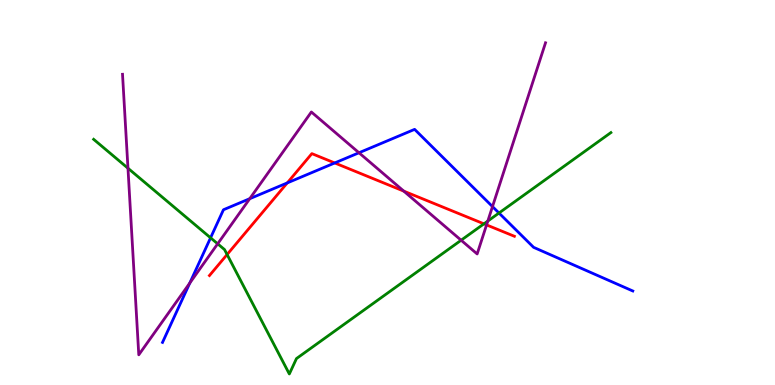[{'lines': ['blue', 'red'], 'intersections': [{'x': 3.71, 'y': 5.25}, {'x': 4.32, 'y': 5.77}]}, {'lines': ['green', 'red'], 'intersections': [{'x': 2.93, 'y': 3.39}, {'x': 6.24, 'y': 4.19}]}, {'lines': ['purple', 'red'], 'intersections': [{'x': 5.21, 'y': 5.04}, {'x': 6.28, 'y': 4.16}]}, {'lines': ['blue', 'green'], 'intersections': [{'x': 2.72, 'y': 3.82}, {'x': 6.44, 'y': 4.47}]}, {'lines': ['blue', 'purple'], 'intersections': [{'x': 2.45, 'y': 2.65}, {'x': 3.22, 'y': 4.84}, {'x': 4.63, 'y': 6.03}, {'x': 6.35, 'y': 4.63}]}, {'lines': ['green', 'purple'], 'intersections': [{'x': 1.65, 'y': 5.63}, {'x': 2.81, 'y': 3.67}, {'x': 5.95, 'y': 3.76}, {'x': 6.29, 'y': 4.26}]}]